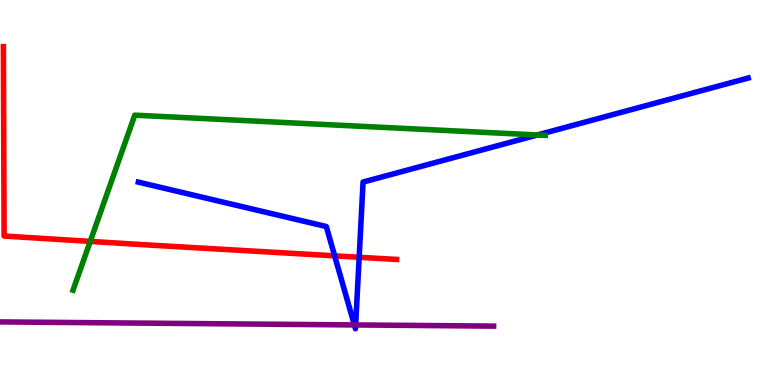[{'lines': ['blue', 'red'], 'intersections': [{'x': 4.32, 'y': 3.35}, {'x': 4.63, 'y': 3.32}]}, {'lines': ['green', 'red'], 'intersections': [{'x': 1.16, 'y': 3.73}]}, {'lines': ['purple', 'red'], 'intersections': []}, {'lines': ['blue', 'green'], 'intersections': [{'x': 6.93, 'y': 6.49}]}, {'lines': ['blue', 'purple'], 'intersections': [{'x': 4.57, 'y': 1.56}, {'x': 4.59, 'y': 1.56}]}, {'lines': ['green', 'purple'], 'intersections': []}]